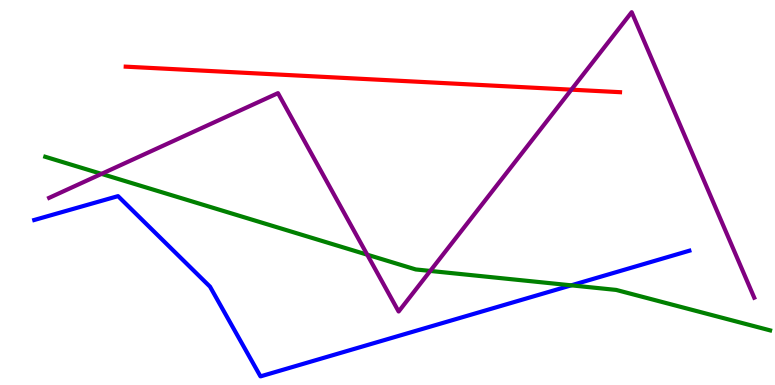[{'lines': ['blue', 'red'], 'intersections': []}, {'lines': ['green', 'red'], 'intersections': []}, {'lines': ['purple', 'red'], 'intersections': [{'x': 7.37, 'y': 7.67}]}, {'lines': ['blue', 'green'], 'intersections': [{'x': 7.37, 'y': 2.59}]}, {'lines': ['blue', 'purple'], 'intersections': []}, {'lines': ['green', 'purple'], 'intersections': [{'x': 1.31, 'y': 5.48}, {'x': 4.74, 'y': 3.38}, {'x': 5.55, 'y': 2.96}]}]